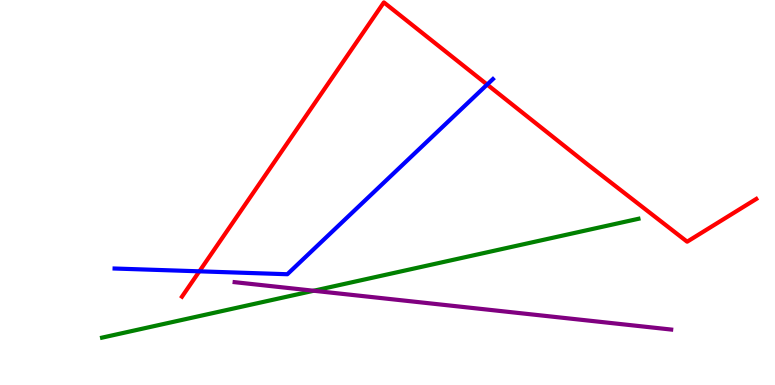[{'lines': ['blue', 'red'], 'intersections': [{'x': 2.57, 'y': 2.95}, {'x': 6.29, 'y': 7.8}]}, {'lines': ['green', 'red'], 'intersections': []}, {'lines': ['purple', 'red'], 'intersections': []}, {'lines': ['blue', 'green'], 'intersections': []}, {'lines': ['blue', 'purple'], 'intersections': []}, {'lines': ['green', 'purple'], 'intersections': [{'x': 4.05, 'y': 2.45}]}]